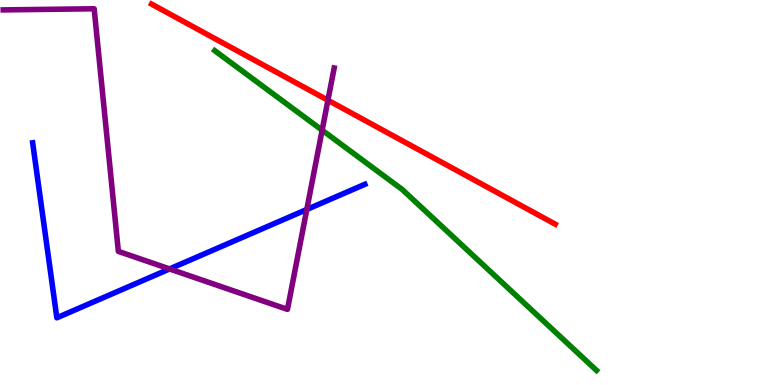[{'lines': ['blue', 'red'], 'intersections': []}, {'lines': ['green', 'red'], 'intersections': []}, {'lines': ['purple', 'red'], 'intersections': [{'x': 4.23, 'y': 7.4}]}, {'lines': ['blue', 'green'], 'intersections': []}, {'lines': ['blue', 'purple'], 'intersections': [{'x': 2.19, 'y': 3.01}, {'x': 3.96, 'y': 4.56}]}, {'lines': ['green', 'purple'], 'intersections': [{'x': 4.16, 'y': 6.62}]}]